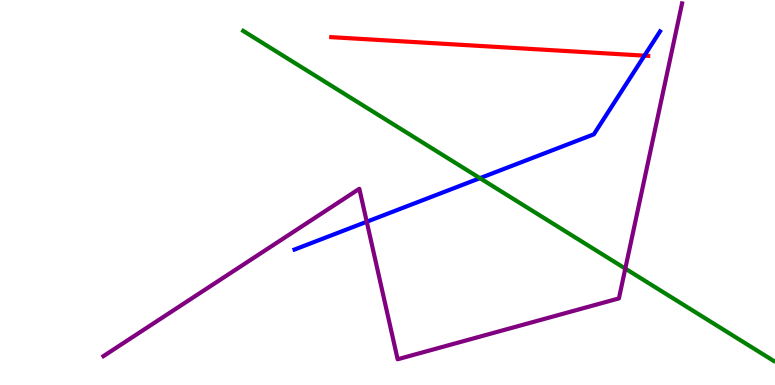[{'lines': ['blue', 'red'], 'intersections': [{'x': 8.32, 'y': 8.55}]}, {'lines': ['green', 'red'], 'intersections': []}, {'lines': ['purple', 'red'], 'intersections': []}, {'lines': ['blue', 'green'], 'intersections': [{'x': 6.19, 'y': 5.37}]}, {'lines': ['blue', 'purple'], 'intersections': [{'x': 4.73, 'y': 4.24}]}, {'lines': ['green', 'purple'], 'intersections': [{'x': 8.07, 'y': 3.02}]}]